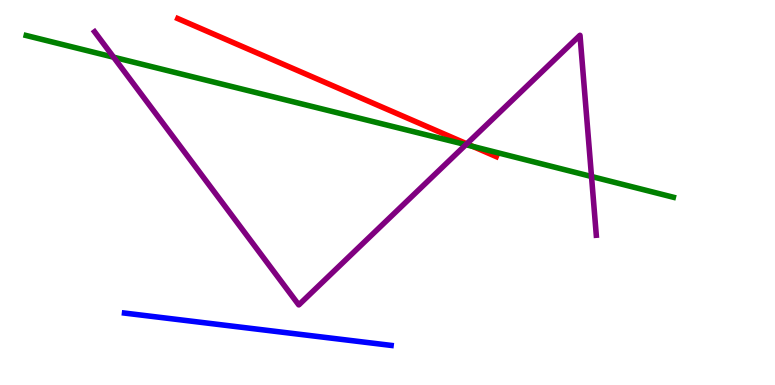[{'lines': ['blue', 'red'], 'intersections': []}, {'lines': ['green', 'red'], 'intersections': [{'x': 6.1, 'y': 6.2}]}, {'lines': ['purple', 'red'], 'intersections': [{'x': 6.02, 'y': 6.26}]}, {'lines': ['blue', 'green'], 'intersections': []}, {'lines': ['blue', 'purple'], 'intersections': []}, {'lines': ['green', 'purple'], 'intersections': [{'x': 1.47, 'y': 8.51}, {'x': 6.01, 'y': 6.24}, {'x': 7.63, 'y': 5.42}]}]